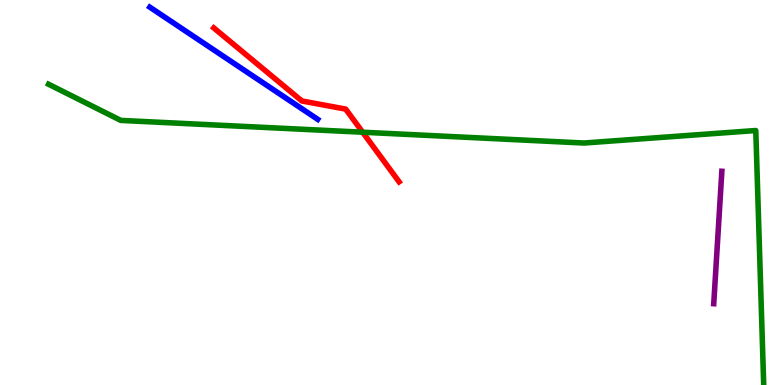[{'lines': ['blue', 'red'], 'intersections': []}, {'lines': ['green', 'red'], 'intersections': [{'x': 4.68, 'y': 6.57}]}, {'lines': ['purple', 'red'], 'intersections': []}, {'lines': ['blue', 'green'], 'intersections': []}, {'lines': ['blue', 'purple'], 'intersections': []}, {'lines': ['green', 'purple'], 'intersections': []}]